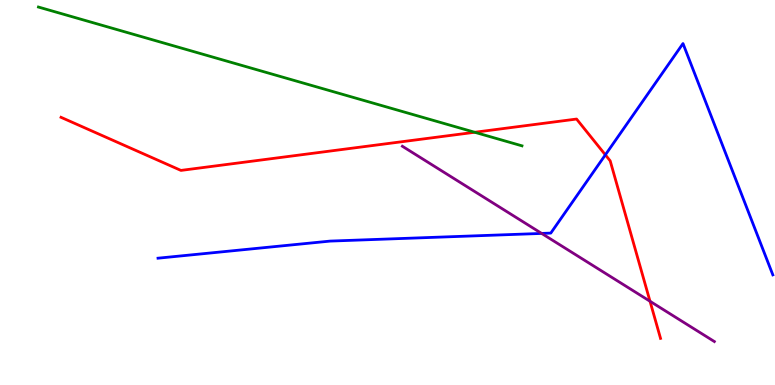[{'lines': ['blue', 'red'], 'intersections': [{'x': 7.81, 'y': 5.98}]}, {'lines': ['green', 'red'], 'intersections': [{'x': 6.13, 'y': 6.56}]}, {'lines': ['purple', 'red'], 'intersections': [{'x': 8.39, 'y': 2.18}]}, {'lines': ['blue', 'green'], 'intersections': []}, {'lines': ['blue', 'purple'], 'intersections': [{'x': 6.99, 'y': 3.94}]}, {'lines': ['green', 'purple'], 'intersections': []}]